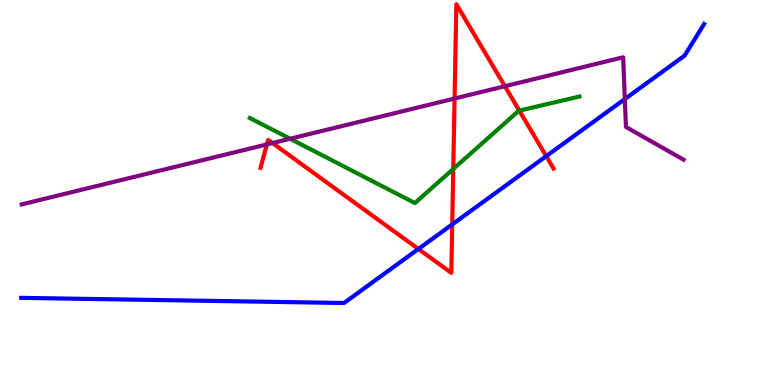[{'lines': ['blue', 'red'], 'intersections': [{'x': 5.4, 'y': 3.53}, {'x': 5.84, 'y': 4.17}, {'x': 7.05, 'y': 5.94}]}, {'lines': ['green', 'red'], 'intersections': [{'x': 5.85, 'y': 5.61}, {'x': 6.7, 'y': 7.13}]}, {'lines': ['purple', 'red'], 'intersections': [{'x': 3.44, 'y': 6.25}, {'x': 3.52, 'y': 6.28}, {'x': 5.87, 'y': 7.44}, {'x': 6.51, 'y': 7.76}]}, {'lines': ['blue', 'green'], 'intersections': []}, {'lines': ['blue', 'purple'], 'intersections': [{'x': 8.06, 'y': 7.43}]}, {'lines': ['green', 'purple'], 'intersections': [{'x': 3.74, 'y': 6.4}]}]